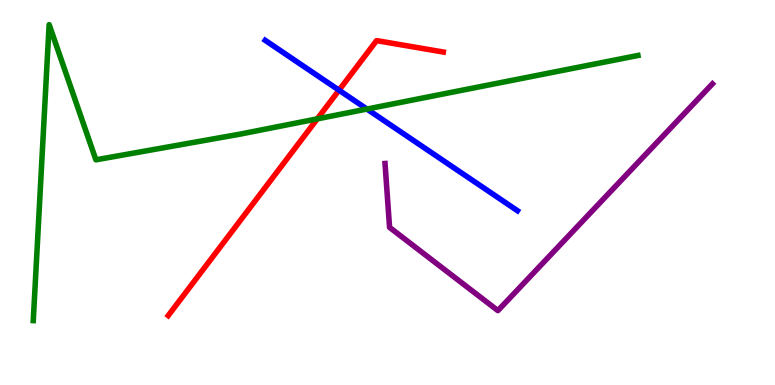[{'lines': ['blue', 'red'], 'intersections': [{'x': 4.37, 'y': 7.66}]}, {'lines': ['green', 'red'], 'intersections': [{'x': 4.09, 'y': 6.91}]}, {'lines': ['purple', 'red'], 'intersections': []}, {'lines': ['blue', 'green'], 'intersections': [{'x': 4.73, 'y': 7.17}]}, {'lines': ['blue', 'purple'], 'intersections': []}, {'lines': ['green', 'purple'], 'intersections': []}]